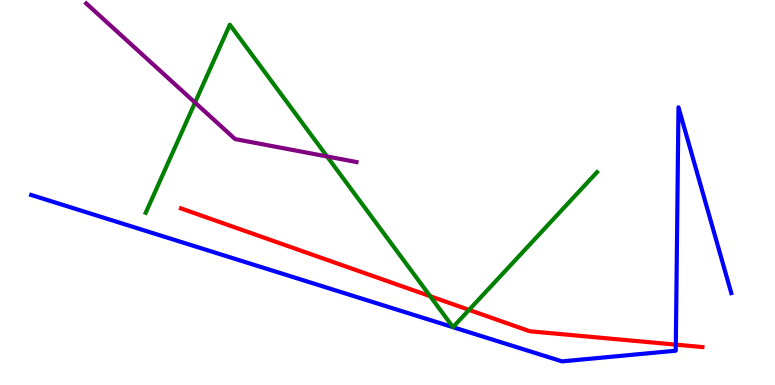[{'lines': ['blue', 'red'], 'intersections': [{'x': 8.72, 'y': 1.05}]}, {'lines': ['green', 'red'], 'intersections': [{'x': 5.55, 'y': 2.31}, {'x': 6.05, 'y': 1.95}]}, {'lines': ['purple', 'red'], 'intersections': []}, {'lines': ['blue', 'green'], 'intersections': []}, {'lines': ['blue', 'purple'], 'intersections': []}, {'lines': ['green', 'purple'], 'intersections': [{'x': 2.52, 'y': 7.34}, {'x': 4.22, 'y': 5.94}]}]